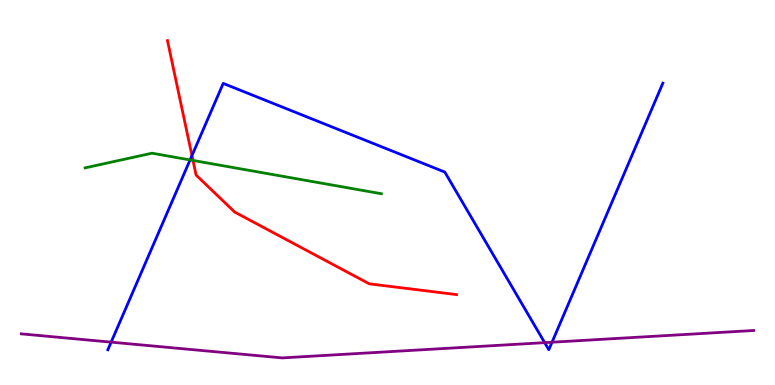[{'lines': ['blue', 'red'], 'intersections': [{'x': 2.48, 'y': 5.96}]}, {'lines': ['green', 'red'], 'intersections': [{'x': 2.49, 'y': 5.83}]}, {'lines': ['purple', 'red'], 'intersections': []}, {'lines': ['blue', 'green'], 'intersections': [{'x': 2.45, 'y': 5.85}]}, {'lines': ['blue', 'purple'], 'intersections': [{'x': 1.43, 'y': 1.11}, {'x': 7.03, 'y': 1.1}, {'x': 7.12, 'y': 1.11}]}, {'lines': ['green', 'purple'], 'intersections': []}]